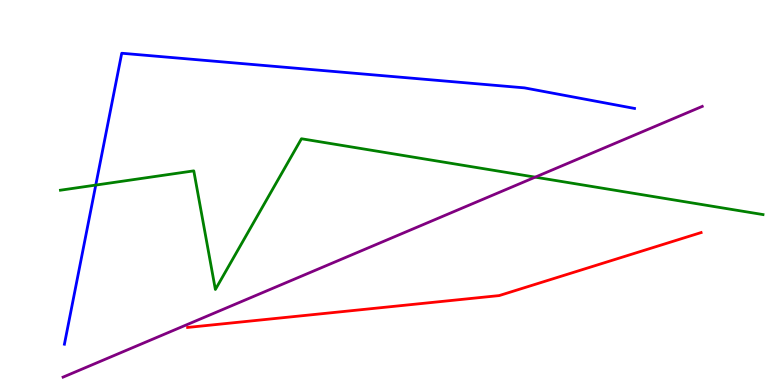[{'lines': ['blue', 'red'], 'intersections': []}, {'lines': ['green', 'red'], 'intersections': []}, {'lines': ['purple', 'red'], 'intersections': []}, {'lines': ['blue', 'green'], 'intersections': [{'x': 1.24, 'y': 5.19}]}, {'lines': ['blue', 'purple'], 'intersections': []}, {'lines': ['green', 'purple'], 'intersections': [{'x': 6.91, 'y': 5.4}]}]